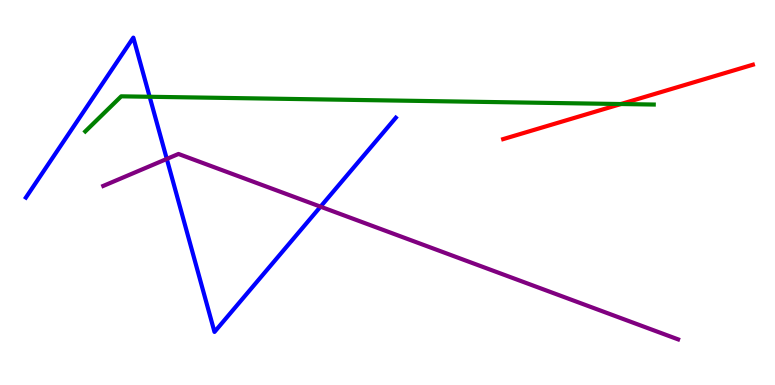[{'lines': ['blue', 'red'], 'intersections': []}, {'lines': ['green', 'red'], 'intersections': [{'x': 8.01, 'y': 7.3}]}, {'lines': ['purple', 'red'], 'intersections': []}, {'lines': ['blue', 'green'], 'intersections': [{'x': 1.93, 'y': 7.49}]}, {'lines': ['blue', 'purple'], 'intersections': [{'x': 2.15, 'y': 5.87}, {'x': 4.14, 'y': 4.63}]}, {'lines': ['green', 'purple'], 'intersections': []}]